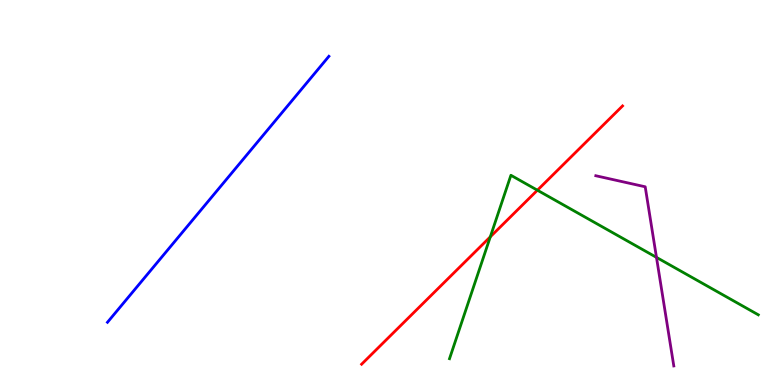[{'lines': ['blue', 'red'], 'intersections': []}, {'lines': ['green', 'red'], 'intersections': [{'x': 6.33, 'y': 3.85}, {'x': 6.93, 'y': 5.06}]}, {'lines': ['purple', 'red'], 'intersections': []}, {'lines': ['blue', 'green'], 'intersections': []}, {'lines': ['blue', 'purple'], 'intersections': []}, {'lines': ['green', 'purple'], 'intersections': [{'x': 8.47, 'y': 3.31}]}]